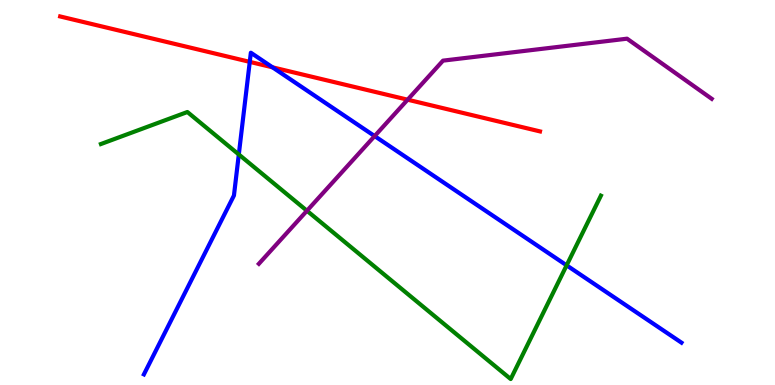[{'lines': ['blue', 'red'], 'intersections': [{'x': 3.22, 'y': 8.39}, {'x': 3.52, 'y': 8.25}]}, {'lines': ['green', 'red'], 'intersections': []}, {'lines': ['purple', 'red'], 'intersections': [{'x': 5.26, 'y': 7.41}]}, {'lines': ['blue', 'green'], 'intersections': [{'x': 3.08, 'y': 5.99}, {'x': 7.31, 'y': 3.11}]}, {'lines': ['blue', 'purple'], 'intersections': [{'x': 4.83, 'y': 6.47}]}, {'lines': ['green', 'purple'], 'intersections': [{'x': 3.96, 'y': 4.53}]}]